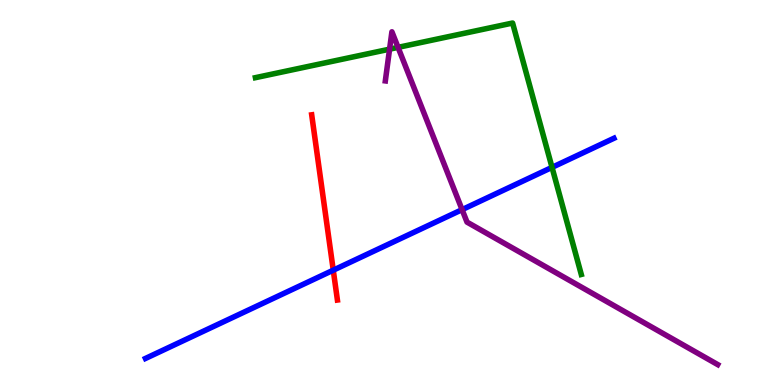[{'lines': ['blue', 'red'], 'intersections': [{'x': 4.3, 'y': 2.98}]}, {'lines': ['green', 'red'], 'intersections': []}, {'lines': ['purple', 'red'], 'intersections': []}, {'lines': ['blue', 'green'], 'intersections': [{'x': 7.12, 'y': 5.65}]}, {'lines': ['blue', 'purple'], 'intersections': [{'x': 5.96, 'y': 4.55}]}, {'lines': ['green', 'purple'], 'intersections': [{'x': 5.03, 'y': 8.72}, {'x': 5.14, 'y': 8.77}]}]